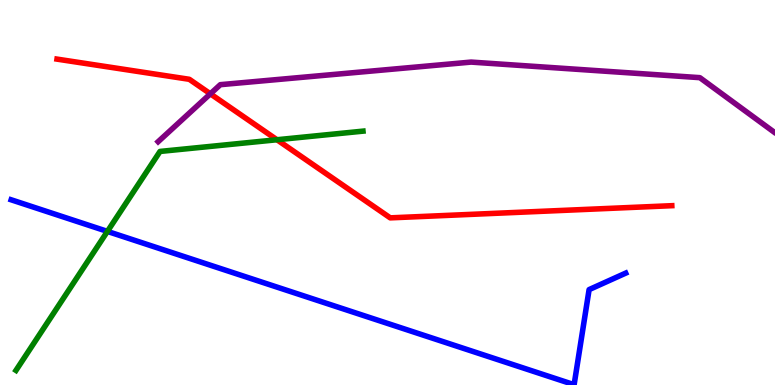[{'lines': ['blue', 'red'], 'intersections': []}, {'lines': ['green', 'red'], 'intersections': [{'x': 3.57, 'y': 6.37}]}, {'lines': ['purple', 'red'], 'intersections': [{'x': 2.71, 'y': 7.56}]}, {'lines': ['blue', 'green'], 'intersections': [{'x': 1.39, 'y': 3.99}]}, {'lines': ['blue', 'purple'], 'intersections': []}, {'lines': ['green', 'purple'], 'intersections': []}]